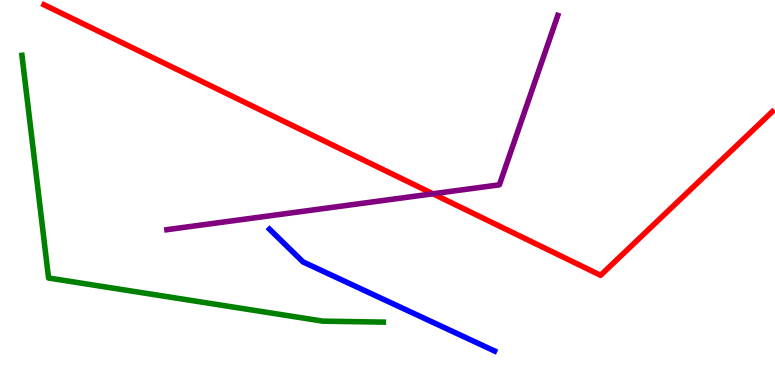[{'lines': ['blue', 'red'], 'intersections': []}, {'lines': ['green', 'red'], 'intersections': []}, {'lines': ['purple', 'red'], 'intersections': [{'x': 5.59, 'y': 4.97}]}, {'lines': ['blue', 'green'], 'intersections': []}, {'lines': ['blue', 'purple'], 'intersections': []}, {'lines': ['green', 'purple'], 'intersections': []}]